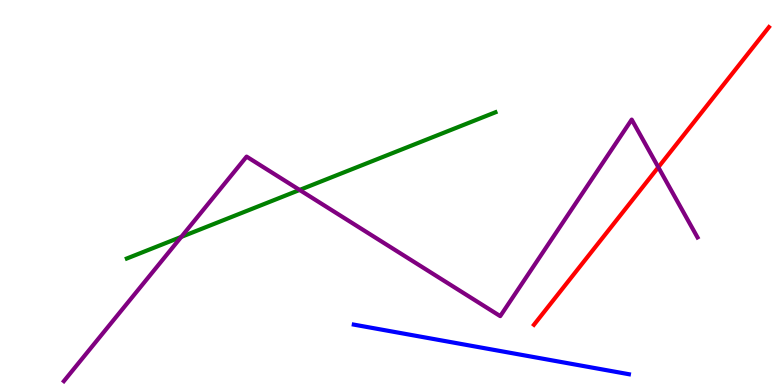[{'lines': ['blue', 'red'], 'intersections': []}, {'lines': ['green', 'red'], 'intersections': []}, {'lines': ['purple', 'red'], 'intersections': [{'x': 8.49, 'y': 5.66}]}, {'lines': ['blue', 'green'], 'intersections': []}, {'lines': ['blue', 'purple'], 'intersections': []}, {'lines': ['green', 'purple'], 'intersections': [{'x': 2.34, 'y': 3.85}, {'x': 3.87, 'y': 5.07}]}]